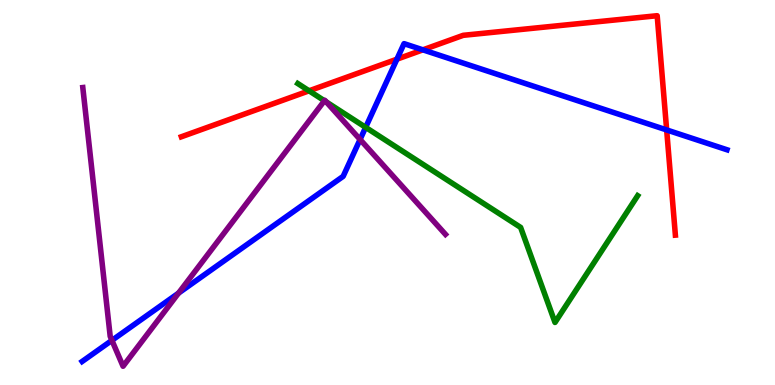[{'lines': ['blue', 'red'], 'intersections': [{'x': 5.12, 'y': 8.46}, {'x': 5.46, 'y': 8.71}, {'x': 8.6, 'y': 6.62}]}, {'lines': ['green', 'red'], 'intersections': [{'x': 3.99, 'y': 7.64}]}, {'lines': ['purple', 'red'], 'intersections': []}, {'lines': ['blue', 'green'], 'intersections': [{'x': 4.72, 'y': 6.69}]}, {'lines': ['blue', 'purple'], 'intersections': [{'x': 1.44, 'y': 1.16}, {'x': 2.3, 'y': 2.39}, {'x': 4.65, 'y': 6.38}]}, {'lines': ['green', 'purple'], 'intersections': [{'x': 4.19, 'y': 7.38}, {'x': 4.21, 'y': 7.35}]}]